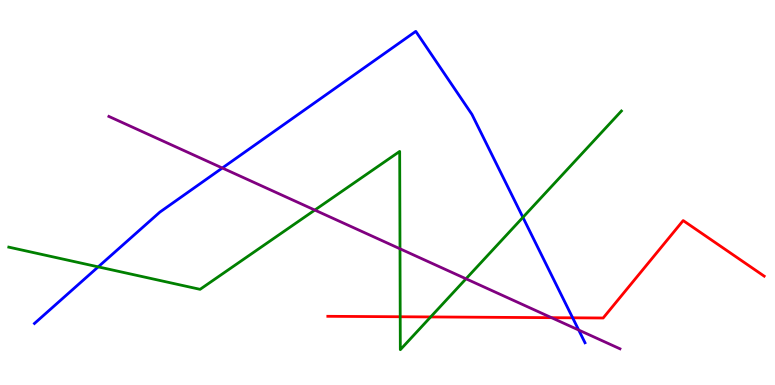[{'lines': ['blue', 'red'], 'intersections': [{'x': 7.39, 'y': 1.75}]}, {'lines': ['green', 'red'], 'intersections': [{'x': 5.16, 'y': 1.77}, {'x': 5.56, 'y': 1.77}]}, {'lines': ['purple', 'red'], 'intersections': [{'x': 7.12, 'y': 1.75}]}, {'lines': ['blue', 'green'], 'intersections': [{'x': 1.27, 'y': 3.07}, {'x': 6.75, 'y': 4.35}]}, {'lines': ['blue', 'purple'], 'intersections': [{'x': 2.87, 'y': 5.64}, {'x': 7.47, 'y': 1.43}]}, {'lines': ['green', 'purple'], 'intersections': [{'x': 4.06, 'y': 4.54}, {'x': 5.16, 'y': 3.54}, {'x': 6.01, 'y': 2.76}]}]